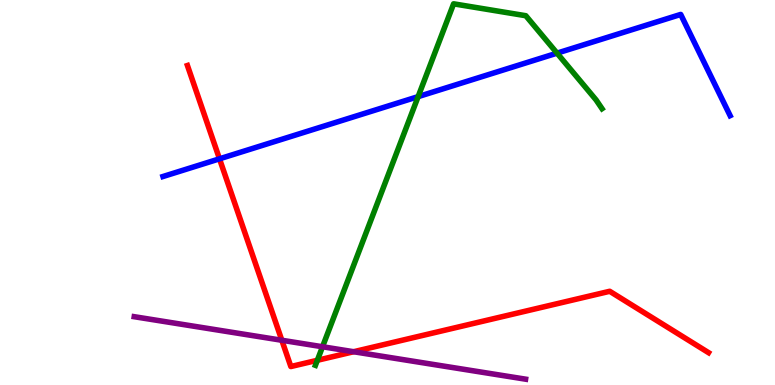[{'lines': ['blue', 'red'], 'intersections': [{'x': 2.83, 'y': 5.87}]}, {'lines': ['green', 'red'], 'intersections': [{'x': 4.09, 'y': 0.642}]}, {'lines': ['purple', 'red'], 'intersections': [{'x': 3.64, 'y': 1.16}, {'x': 4.56, 'y': 0.864}]}, {'lines': ['blue', 'green'], 'intersections': [{'x': 5.4, 'y': 7.49}, {'x': 7.19, 'y': 8.62}]}, {'lines': ['blue', 'purple'], 'intersections': []}, {'lines': ['green', 'purple'], 'intersections': [{'x': 4.16, 'y': 0.993}]}]